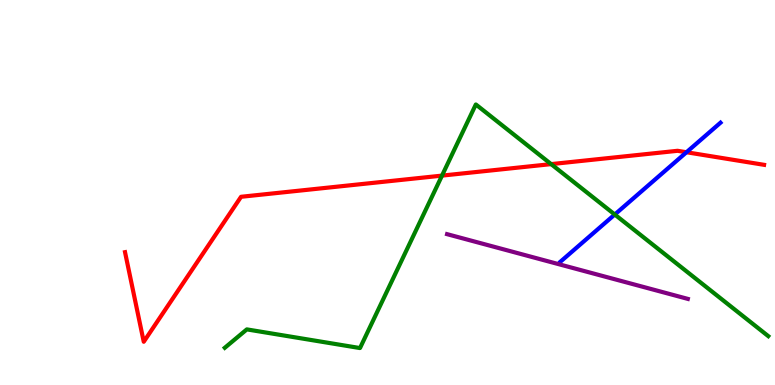[{'lines': ['blue', 'red'], 'intersections': [{'x': 8.86, 'y': 6.05}]}, {'lines': ['green', 'red'], 'intersections': [{'x': 5.7, 'y': 5.44}, {'x': 7.11, 'y': 5.74}]}, {'lines': ['purple', 'red'], 'intersections': []}, {'lines': ['blue', 'green'], 'intersections': [{'x': 7.93, 'y': 4.43}]}, {'lines': ['blue', 'purple'], 'intersections': []}, {'lines': ['green', 'purple'], 'intersections': []}]